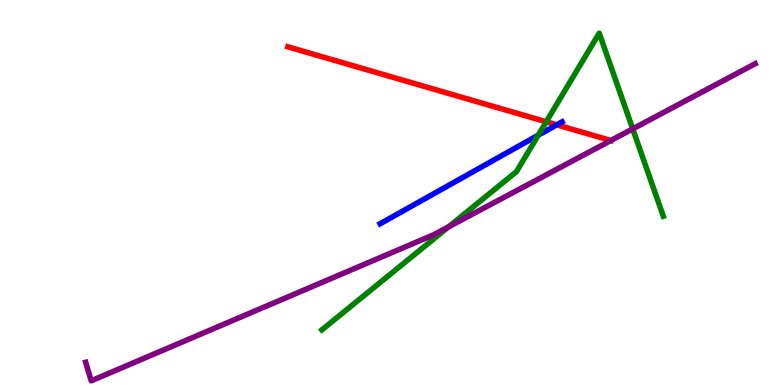[{'lines': ['blue', 'red'], 'intersections': [{'x': 7.18, 'y': 6.76}]}, {'lines': ['green', 'red'], 'intersections': [{'x': 7.05, 'y': 6.84}]}, {'lines': ['purple', 'red'], 'intersections': [{'x': 7.88, 'y': 6.35}]}, {'lines': ['blue', 'green'], 'intersections': [{'x': 6.95, 'y': 6.49}]}, {'lines': ['blue', 'purple'], 'intersections': []}, {'lines': ['green', 'purple'], 'intersections': [{'x': 5.79, 'y': 4.11}, {'x': 8.16, 'y': 6.65}]}]